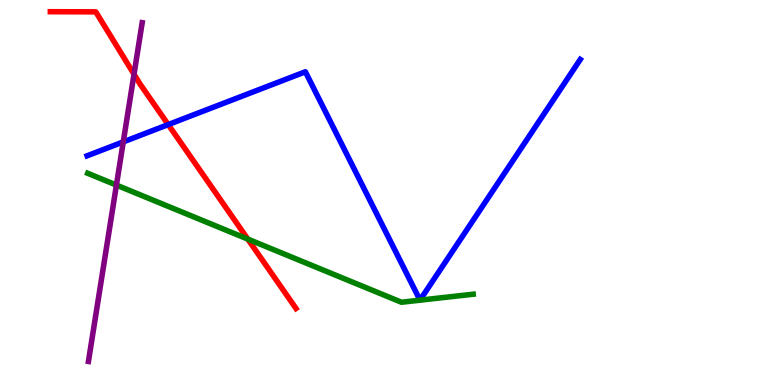[{'lines': ['blue', 'red'], 'intersections': [{'x': 2.17, 'y': 6.76}]}, {'lines': ['green', 'red'], 'intersections': [{'x': 3.2, 'y': 3.79}]}, {'lines': ['purple', 'red'], 'intersections': [{'x': 1.73, 'y': 8.07}]}, {'lines': ['blue', 'green'], 'intersections': []}, {'lines': ['blue', 'purple'], 'intersections': [{'x': 1.59, 'y': 6.31}]}, {'lines': ['green', 'purple'], 'intersections': [{'x': 1.5, 'y': 5.19}]}]